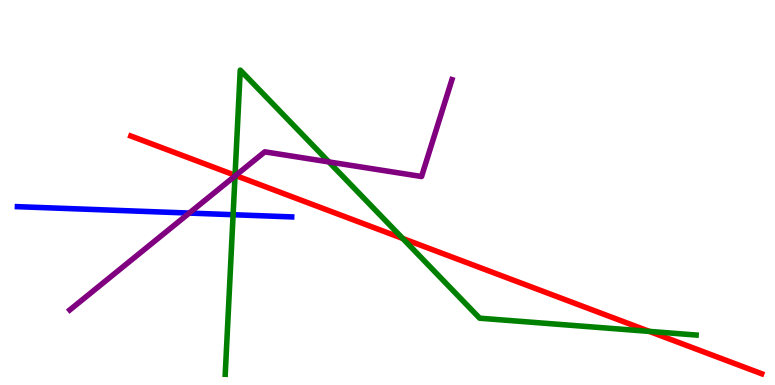[{'lines': ['blue', 'red'], 'intersections': []}, {'lines': ['green', 'red'], 'intersections': [{'x': 3.03, 'y': 5.45}, {'x': 5.2, 'y': 3.81}, {'x': 8.38, 'y': 1.39}]}, {'lines': ['purple', 'red'], 'intersections': [{'x': 3.04, 'y': 5.44}]}, {'lines': ['blue', 'green'], 'intersections': [{'x': 3.01, 'y': 4.42}]}, {'lines': ['blue', 'purple'], 'intersections': [{'x': 2.44, 'y': 4.47}]}, {'lines': ['green', 'purple'], 'intersections': [{'x': 3.03, 'y': 5.43}, {'x': 4.24, 'y': 5.79}]}]